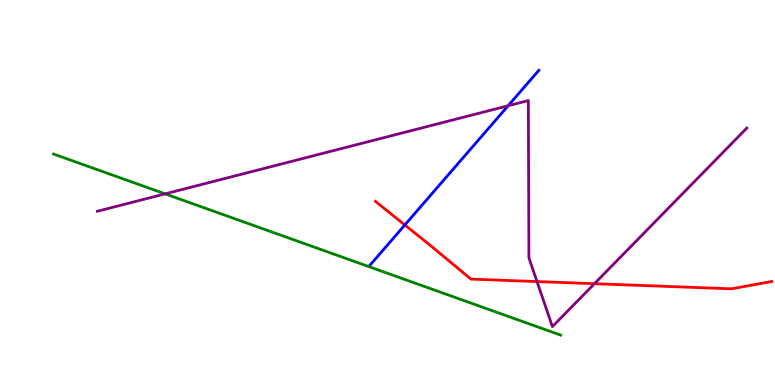[{'lines': ['blue', 'red'], 'intersections': [{'x': 5.22, 'y': 4.16}]}, {'lines': ['green', 'red'], 'intersections': []}, {'lines': ['purple', 'red'], 'intersections': [{'x': 6.93, 'y': 2.69}, {'x': 7.67, 'y': 2.63}]}, {'lines': ['blue', 'green'], 'intersections': []}, {'lines': ['blue', 'purple'], 'intersections': [{'x': 6.56, 'y': 7.25}]}, {'lines': ['green', 'purple'], 'intersections': [{'x': 2.13, 'y': 4.96}]}]